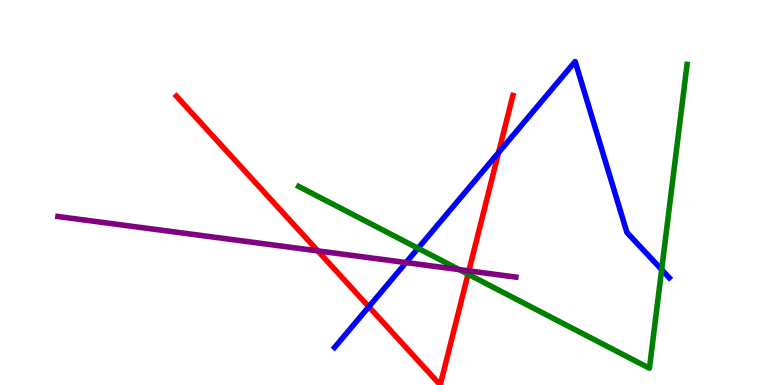[{'lines': ['blue', 'red'], 'intersections': [{'x': 4.76, 'y': 2.03}, {'x': 6.43, 'y': 6.04}]}, {'lines': ['green', 'red'], 'intersections': [{'x': 6.04, 'y': 2.88}]}, {'lines': ['purple', 'red'], 'intersections': [{'x': 4.1, 'y': 3.48}, {'x': 6.05, 'y': 2.96}]}, {'lines': ['blue', 'green'], 'intersections': [{'x': 5.39, 'y': 3.55}, {'x': 8.54, 'y': 3.0}]}, {'lines': ['blue', 'purple'], 'intersections': [{'x': 5.24, 'y': 3.18}]}, {'lines': ['green', 'purple'], 'intersections': [{'x': 5.92, 'y': 3.0}]}]